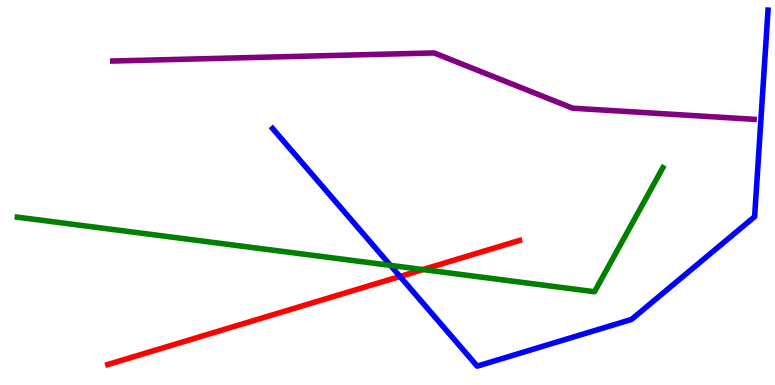[{'lines': ['blue', 'red'], 'intersections': [{'x': 5.16, 'y': 2.82}]}, {'lines': ['green', 'red'], 'intersections': [{'x': 5.46, 'y': 3.0}]}, {'lines': ['purple', 'red'], 'intersections': []}, {'lines': ['blue', 'green'], 'intersections': [{'x': 5.04, 'y': 3.11}]}, {'lines': ['blue', 'purple'], 'intersections': []}, {'lines': ['green', 'purple'], 'intersections': []}]